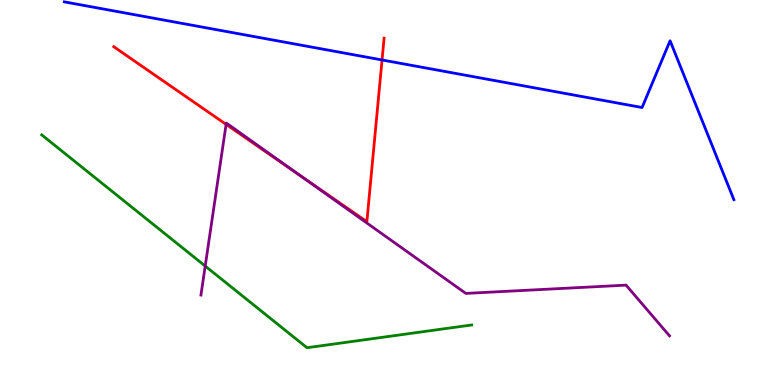[{'lines': ['blue', 'red'], 'intersections': [{'x': 4.93, 'y': 8.44}]}, {'lines': ['green', 'red'], 'intersections': []}, {'lines': ['purple', 'red'], 'intersections': [{'x': 2.92, 'y': 6.77}, {'x': 3.88, 'y': 5.43}]}, {'lines': ['blue', 'green'], 'intersections': []}, {'lines': ['blue', 'purple'], 'intersections': []}, {'lines': ['green', 'purple'], 'intersections': [{'x': 2.65, 'y': 3.09}]}]